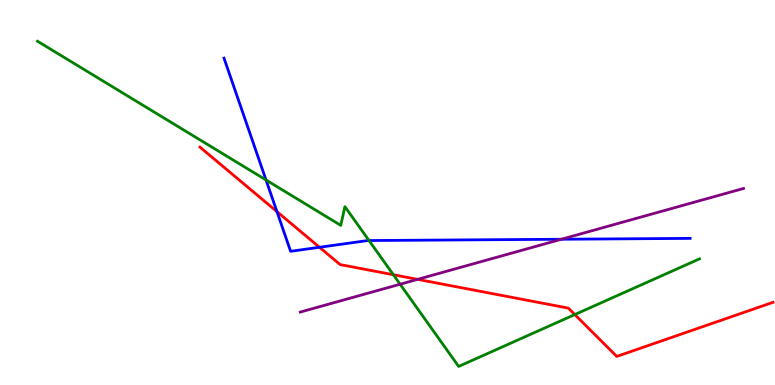[{'lines': ['blue', 'red'], 'intersections': [{'x': 3.57, 'y': 4.5}, {'x': 4.12, 'y': 3.58}]}, {'lines': ['green', 'red'], 'intersections': [{'x': 5.08, 'y': 2.86}, {'x': 7.42, 'y': 1.83}]}, {'lines': ['purple', 'red'], 'intersections': [{'x': 5.39, 'y': 2.74}]}, {'lines': ['blue', 'green'], 'intersections': [{'x': 3.43, 'y': 5.33}, {'x': 4.76, 'y': 3.75}]}, {'lines': ['blue', 'purple'], 'intersections': [{'x': 7.24, 'y': 3.79}]}, {'lines': ['green', 'purple'], 'intersections': [{'x': 5.16, 'y': 2.62}]}]